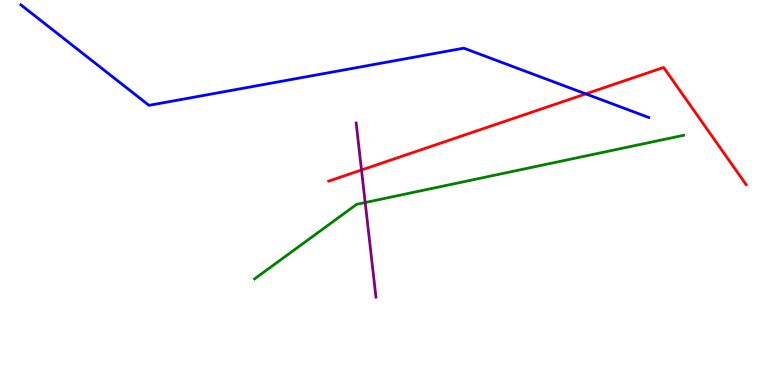[{'lines': ['blue', 'red'], 'intersections': [{'x': 7.56, 'y': 7.56}]}, {'lines': ['green', 'red'], 'intersections': []}, {'lines': ['purple', 'red'], 'intersections': [{'x': 4.66, 'y': 5.58}]}, {'lines': ['blue', 'green'], 'intersections': []}, {'lines': ['blue', 'purple'], 'intersections': []}, {'lines': ['green', 'purple'], 'intersections': [{'x': 4.71, 'y': 4.74}]}]